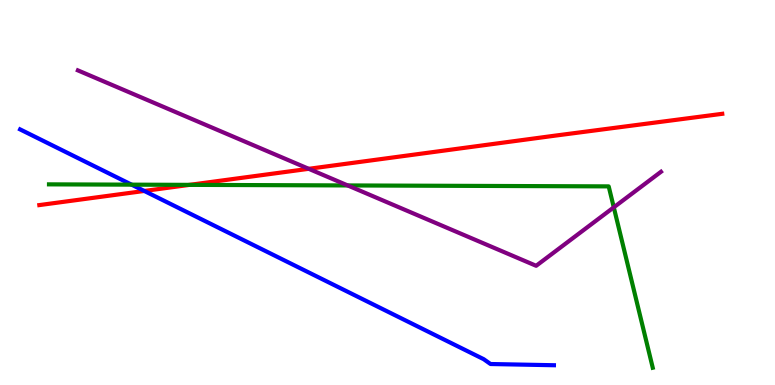[{'lines': ['blue', 'red'], 'intersections': [{'x': 1.86, 'y': 5.04}]}, {'lines': ['green', 'red'], 'intersections': [{'x': 2.45, 'y': 5.2}]}, {'lines': ['purple', 'red'], 'intersections': [{'x': 3.98, 'y': 5.62}]}, {'lines': ['blue', 'green'], 'intersections': [{'x': 1.7, 'y': 5.2}]}, {'lines': ['blue', 'purple'], 'intersections': []}, {'lines': ['green', 'purple'], 'intersections': [{'x': 4.49, 'y': 5.18}, {'x': 7.92, 'y': 4.61}]}]